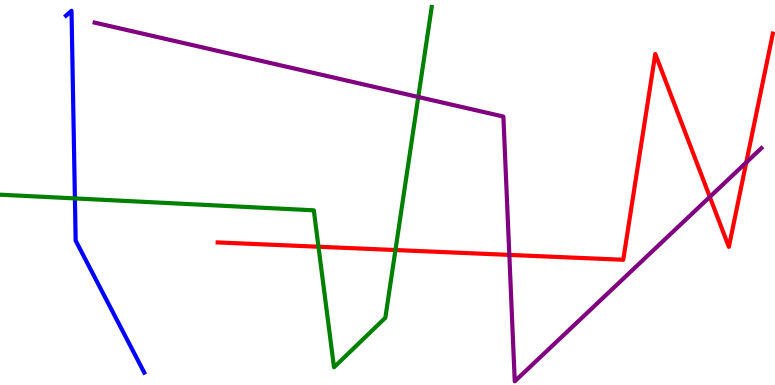[{'lines': ['blue', 'red'], 'intersections': []}, {'lines': ['green', 'red'], 'intersections': [{'x': 4.11, 'y': 3.59}, {'x': 5.1, 'y': 3.51}]}, {'lines': ['purple', 'red'], 'intersections': [{'x': 6.57, 'y': 3.38}, {'x': 9.16, 'y': 4.89}, {'x': 9.63, 'y': 5.78}]}, {'lines': ['blue', 'green'], 'intersections': [{'x': 0.967, 'y': 4.85}]}, {'lines': ['blue', 'purple'], 'intersections': []}, {'lines': ['green', 'purple'], 'intersections': [{'x': 5.4, 'y': 7.48}]}]